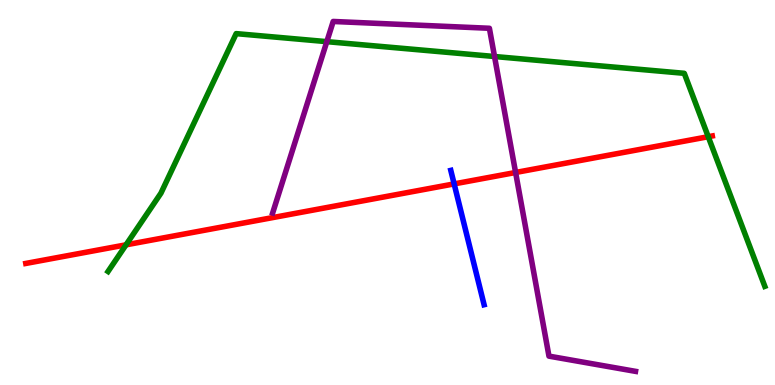[{'lines': ['blue', 'red'], 'intersections': [{'x': 5.86, 'y': 5.22}]}, {'lines': ['green', 'red'], 'intersections': [{'x': 1.63, 'y': 3.64}, {'x': 9.14, 'y': 6.45}]}, {'lines': ['purple', 'red'], 'intersections': [{'x': 6.65, 'y': 5.52}]}, {'lines': ['blue', 'green'], 'intersections': []}, {'lines': ['blue', 'purple'], 'intersections': []}, {'lines': ['green', 'purple'], 'intersections': [{'x': 4.22, 'y': 8.92}, {'x': 6.38, 'y': 8.53}]}]